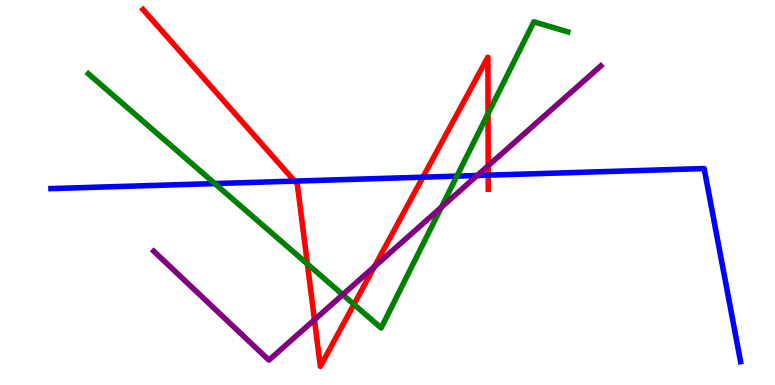[{'lines': ['blue', 'red'], 'intersections': [{'x': 3.8, 'y': 5.3}, {'x': 5.46, 'y': 5.4}, {'x': 6.3, 'y': 5.45}]}, {'lines': ['green', 'red'], 'intersections': [{'x': 3.97, 'y': 3.14}, {'x': 4.57, 'y': 2.09}, {'x': 6.3, 'y': 7.05}]}, {'lines': ['purple', 'red'], 'intersections': [{'x': 4.06, 'y': 1.69}, {'x': 4.83, 'y': 3.08}, {'x': 6.3, 'y': 5.69}]}, {'lines': ['blue', 'green'], 'intersections': [{'x': 2.77, 'y': 5.23}, {'x': 5.9, 'y': 5.43}]}, {'lines': ['blue', 'purple'], 'intersections': [{'x': 6.16, 'y': 5.44}]}, {'lines': ['green', 'purple'], 'intersections': [{'x': 4.42, 'y': 2.35}, {'x': 5.7, 'y': 4.62}]}]